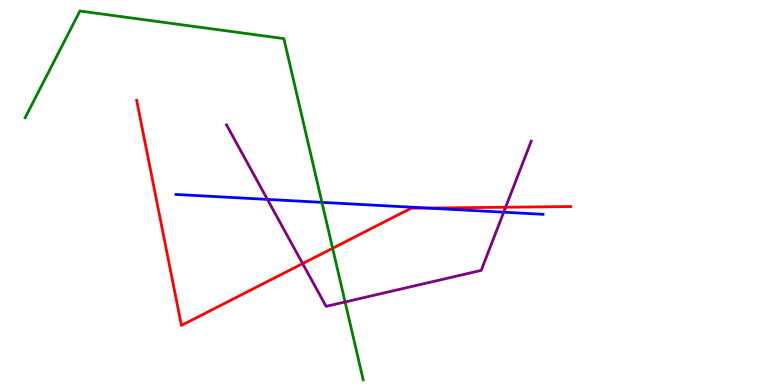[{'lines': ['blue', 'red'], 'intersections': [{'x': 5.52, 'y': 4.6}]}, {'lines': ['green', 'red'], 'intersections': [{'x': 4.29, 'y': 3.55}]}, {'lines': ['purple', 'red'], 'intersections': [{'x': 3.9, 'y': 3.15}, {'x': 6.52, 'y': 4.62}]}, {'lines': ['blue', 'green'], 'intersections': [{'x': 4.15, 'y': 4.74}]}, {'lines': ['blue', 'purple'], 'intersections': [{'x': 3.45, 'y': 4.82}, {'x': 6.5, 'y': 4.49}]}, {'lines': ['green', 'purple'], 'intersections': [{'x': 4.45, 'y': 2.16}]}]